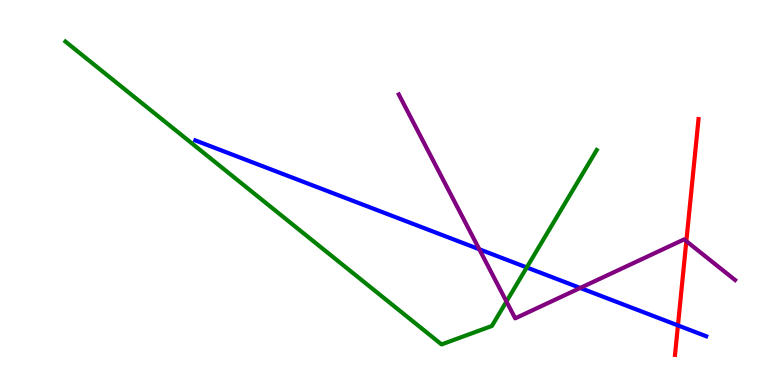[{'lines': ['blue', 'red'], 'intersections': [{'x': 8.75, 'y': 1.55}]}, {'lines': ['green', 'red'], 'intersections': []}, {'lines': ['purple', 'red'], 'intersections': [{'x': 8.86, 'y': 3.74}]}, {'lines': ['blue', 'green'], 'intersections': [{'x': 6.8, 'y': 3.05}]}, {'lines': ['blue', 'purple'], 'intersections': [{'x': 6.18, 'y': 3.53}, {'x': 7.49, 'y': 2.52}]}, {'lines': ['green', 'purple'], 'intersections': [{'x': 6.53, 'y': 2.17}]}]